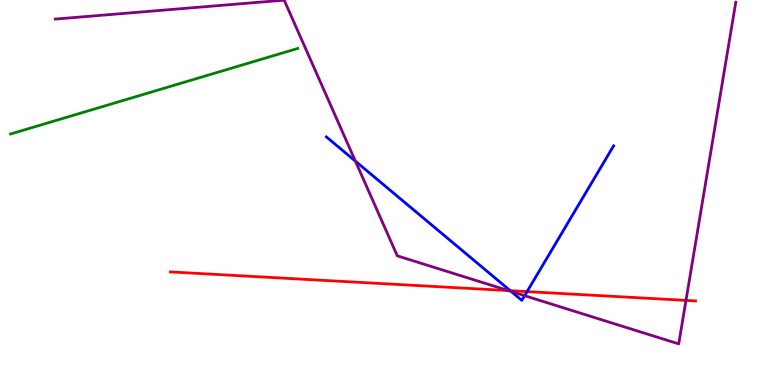[{'lines': ['blue', 'red'], 'intersections': [{'x': 6.58, 'y': 2.45}, {'x': 6.8, 'y': 2.43}]}, {'lines': ['green', 'red'], 'intersections': []}, {'lines': ['purple', 'red'], 'intersections': [{'x': 6.56, 'y': 2.45}, {'x': 8.85, 'y': 2.2}]}, {'lines': ['blue', 'green'], 'intersections': []}, {'lines': ['blue', 'purple'], 'intersections': [{'x': 4.59, 'y': 5.81}, {'x': 6.6, 'y': 2.43}, {'x': 6.77, 'y': 2.32}]}, {'lines': ['green', 'purple'], 'intersections': []}]